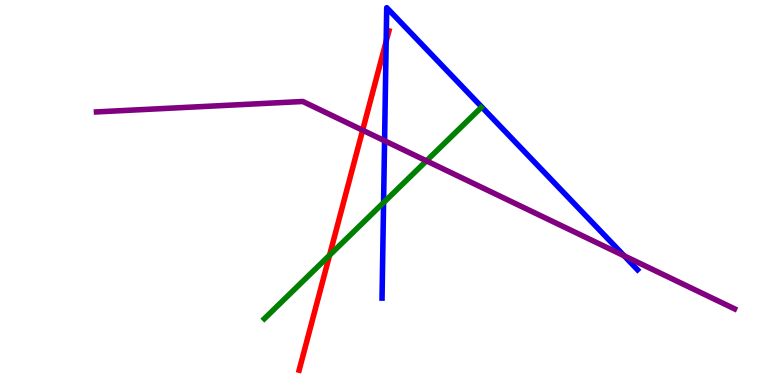[{'lines': ['blue', 'red'], 'intersections': [{'x': 4.98, 'y': 8.93}]}, {'lines': ['green', 'red'], 'intersections': [{'x': 4.25, 'y': 3.37}]}, {'lines': ['purple', 'red'], 'intersections': [{'x': 4.68, 'y': 6.62}]}, {'lines': ['blue', 'green'], 'intersections': [{'x': 4.95, 'y': 4.74}]}, {'lines': ['blue', 'purple'], 'intersections': [{'x': 4.96, 'y': 6.34}, {'x': 8.05, 'y': 3.36}]}, {'lines': ['green', 'purple'], 'intersections': [{'x': 5.5, 'y': 5.82}]}]